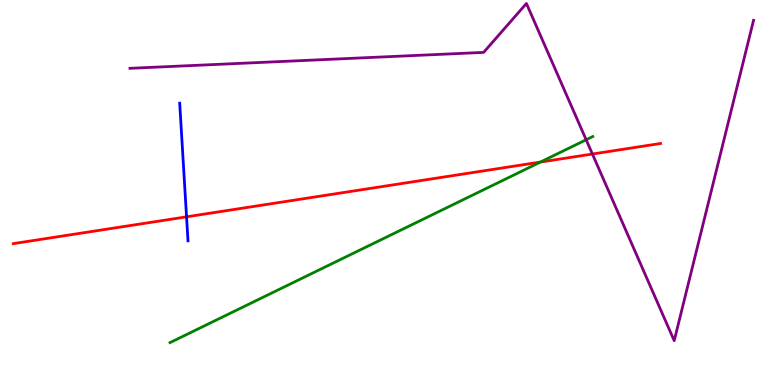[{'lines': ['blue', 'red'], 'intersections': [{'x': 2.41, 'y': 4.37}]}, {'lines': ['green', 'red'], 'intersections': [{'x': 6.97, 'y': 5.79}]}, {'lines': ['purple', 'red'], 'intersections': [{'x': 7.64, 'y': 6.0}]}, {'lines': ['blue', 'green'], 'intersections': []}, {'lines': ['blue', 'purple'], 'intersections': []}, {'lines': ['green', 'purple'], 'intersections': [{'x': 7.56, 'y': 6.37}]}]